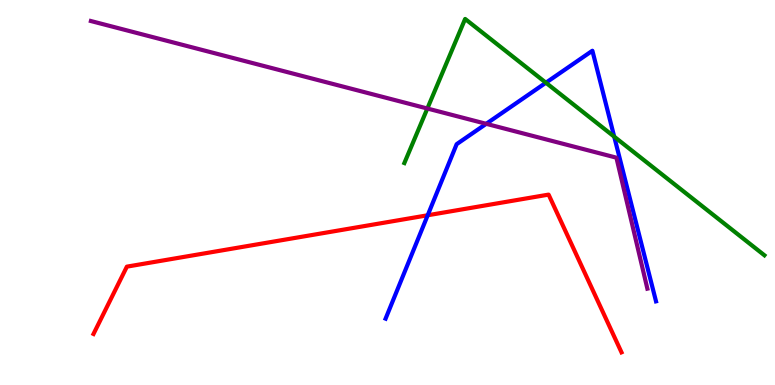[{'lines': ['blue', 'red'], 'intersections': [{'x': 5.52, 'y': 4.41}]}, {'lines': ['green', 'red'], 'intersections': []}, {'lines': ['purple', 'red'], 'intersections': []}, {'lines': ['blue', 'green'], 'intersections': [{'x': 7.04, 'y': 7.85}, {'x': 7.93, 'y': 6.45}]}, {'lines': ['blue', 'purple'], 'intersections': [{'x': 6.27, 'y': 6.78}]}, {'lines': ['green', 'purple'], 'intersections': [{'x': 5.51, 'y': 7.18}]}]